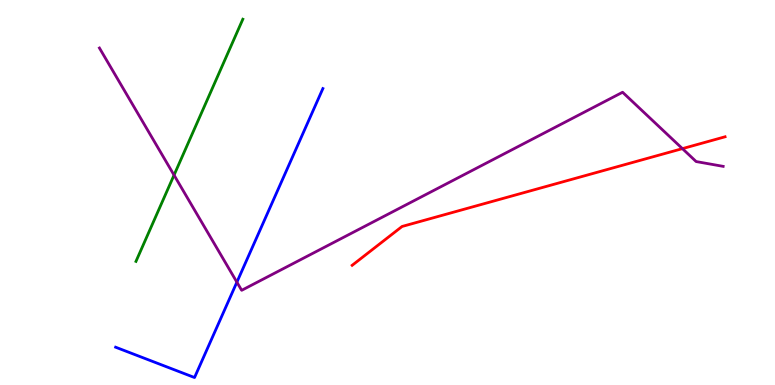[{'lines': ['blue', 'red'], 'intersections': []}, {'lines': ['green', 'red'], 'intersections': []}, {'lines': ['purple', 'red'], 'intersections': [{'x': 8.81, 'y': 6.14}]}, {'lines': ['blue', 'green'], 'intersections': []}, {'lines': ['blue', 'purple'], 'intersections': [{'x': 3.06, 'y': 2.67}]}, {'lines': ['green', 'purple'], 'intersections': [{'x': 2.25, 'y': 5.45}]}]